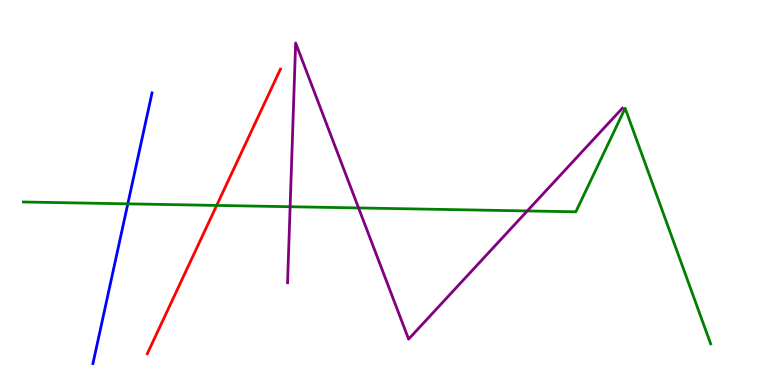[{'lines': ['blue', 'red'], 'intersections': []}, {'lines': ['green', 'red'], 'intersections': [{'x': 2.8, 'y': 4.66}]}, {'lines': ['purple', 'red'], 'intersections': []}, {'lines': ['blue', 'green'], 'intersections': [{'x': 1.65, 'y': 4.71}]}, {'lines': ['blue', 'purple'], 'intersections': []}, {'lines': ['green', 'purple'], 'intersections': [{'x': 3.74, 'y': 4.63}, {'x': 4.63, 'y': 4.6}, {'x': 6.8, 'y': 4.52}]}]